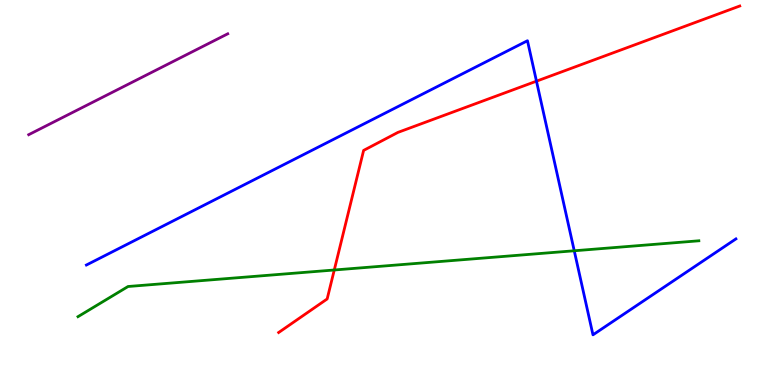[{'lines': ['blue', 'red'], 'intersections': [{'x': 6.92, 'y': 7.89}]}, {'lines': ['green', 'red'], 'intersections': [{'x': 4.31, 'y': 2.99}]}, {'lines': ['purple', 'red'], 'intersections': []}, {'lines': ['blue', 'green'], 'intersections': [{'x': 7.41, 'y': 3.49}]}, {'lines': ['blue', 'purple'], 'intersections': []}, {'lines': ['green', 'purple'], 'intersections': []}]